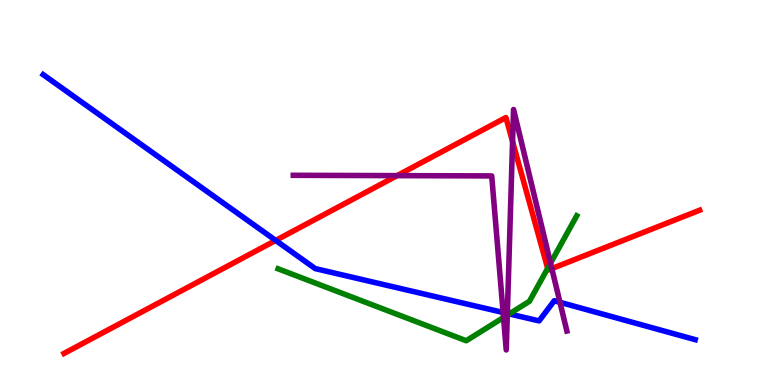[{'lines': ['blue', 'red'], 'intersections': [{'x': 3.56, 'y': 3.76}]}, {'lines': ['green', 'red'], 'intersections': [{'x': 7.07, 'y': 3.03}]}, {'lines': ['purple', 'red'], 'intersections': [{'x': 5.12, 'y': 5.44}, {'x': 6.61, 'y': 6.32}, {'x': 7.12, 'y': 3.02}]}, {'lines': ['blue', 'green'], 'intersections': [{'x': 6.57, 'y': 1.85}]}, {'lines': ['blue', 'purple'], 'intersections': [{'x': 6.49, 'y': 1.88}, {'x': 6.55, 'y': 1.86}, {'x': 7.23, 'y': 2.15}]}, {'lines': ['green', 'purple'], 'intersections': [{'x': 6.5, 'y': 1.75}, {'x': 6.55, 'y': 1.81}, {'x': 7.1, 'y': 3.16}]}]